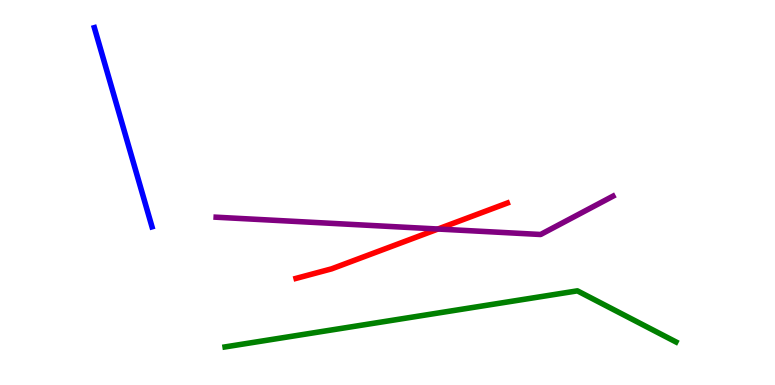[{'lines': ['blue', 'red'], 'intersections': []}, {'lines': ['green', 'red'], 'intersections': []}, {'lines': ['purple', 'red'], 'intersections': [{'x': 5.65, 'y': 4.05}]}, {'lines': ['blue', 'green'], 'intersections': []}, {'lines': ['blue', 'purple'], 'intersections': []}, {'lines': ['green', 'purple'], 'intersections': []}]